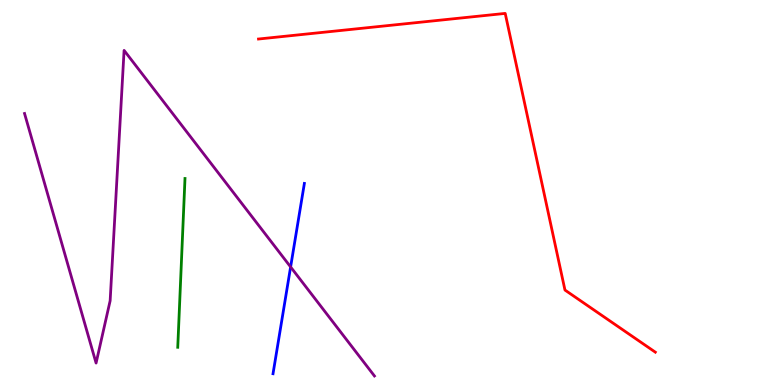[{'lines': ['blue', 'red'], 'intersections': []}, {'lines': ['green', 'red'], 'intersections': []}, {'lines': ['purple', 'red'], 'intersections': []}, {'lines': ['blue', 'green'], 'intersections': []}, {'lines': ['blue', 'purple'], 'intersections': [{'x': 3.75, 'y': 3.07}]}, {'lines': ['green', 'purple'], 'intersections': []}]